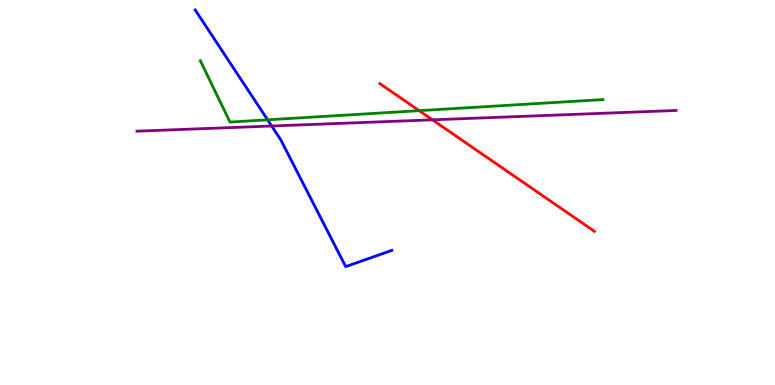[{'lines': ['blue', 'red'], 'intersections': []}, {'lines': ['green', 'red'], 'intersections': [{'x': 5.41, 'y': 7.13}]}, {'lines': ['purple', 'red'], 'intersections': [{'x': 5.58, 'y': 6.89}]}, {'lines': ['blue', 'green'], 'intersections': [{'x': 3.45, 'y': 6.89}]}, {'lines': ['blue', 'purple'], 'intersections': [{'x': 3.51, 'y': 6.73}]}, {'lines': ['green', 'purple'], 'intersections': []}]